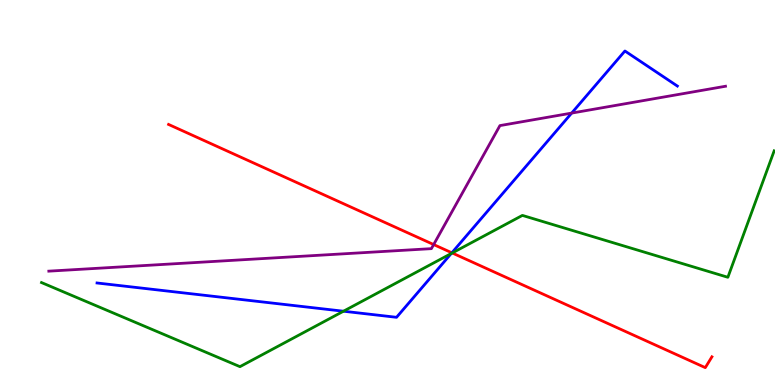[{'lines': ['blue', 'red'], 'intersections': [{'x': 5.83, 'y': 3.43}]}, {'lines': ['green', 'red'], 'intersections': [{'x': 5.84, 'y': 3.43}]}, {'lines': ['purple', 'red'], 'intersections': [{'x': 5.6, 'y': 3.65}]}, {'lines': ['blue', 'green'], 'intersections': [{'x': 4.43, 'y': 1.92}, {'x': 5.82, 'y': 3.42}]}, {'lines': ['blue', 'purple'], 'intersections': [{'x': 7.38, 'y': 7.06}]}, {'lines': ['green', 'purple'], 'intersections': []}]